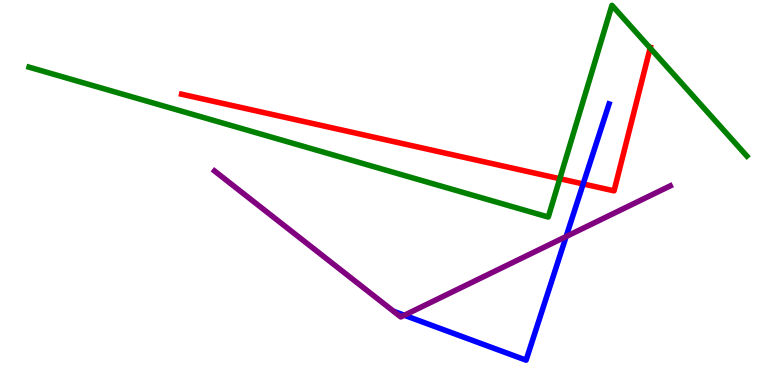[{'lines': ['blue', 'red'], 'intersections': [{'x': 7.52, 'y': 5.22}]}, {'lines': ['green', 'red'], 'intersections': [{'x': 7.22, 'y': 5.36}, {'x': 8.39, 'y': 8.75}]}, {'lines': ['purple', 'red'], 'intersections': []}, {'lines': ['blue', 'green'], 'intersections': []}, {'lines': ['blue', 'purple'], 'intersections': [{'x': 5.22, 'y': 1.81}, {'x': 7.3, 'y': 3.86}]}, {'lines': ['green', 'purple'], 'intersections': []}]